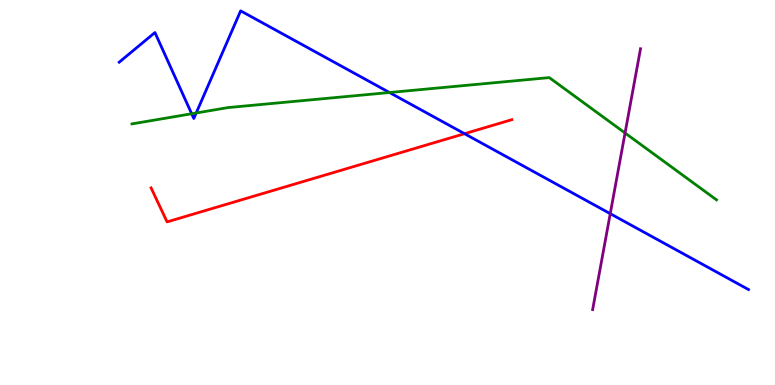[{'lines': ['blue', 'red'], 'intersections': [{'x': 5.99, 'y': 6.53}]}, {'lines': ['green', 'red'], 'intersections': []}, {'lines': ['purple', 'red'], 'intersections': []}, {'lines': ['blue', 'green'], 'intersections': [{'x': 2.47, 'y': 7.05}, {'x': 2.53, 'y': 7.07}, {'x': 5.03, 'y': 7.6}]}, {'lines': ['blue', 'purple'], 'intersections': [{'x': 7.87, 'y': 4.45}]}, {'lines': ['green', 'purple'], 'intersections': [{'x': 8.07, 'y': 6.55}]}]